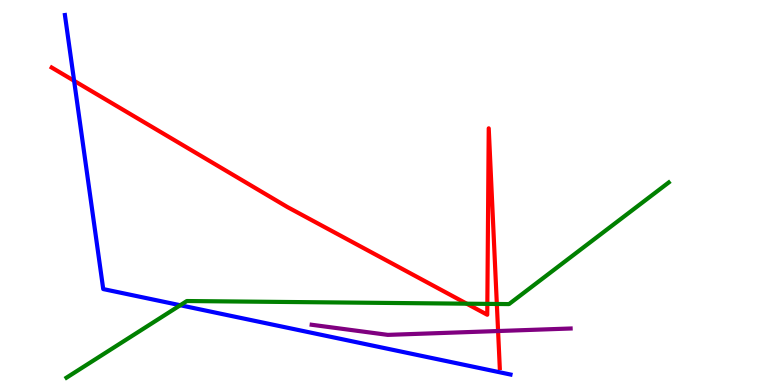[{'lines': ['blue', 'red'], 'intersections': [{'x': 0.956, 'y': 7.9}]}, {'lines': ['green', 'red'], 'intersections': [{'x': 6.02, 'y': 2.11}, {'x': 6.29, 'y': 2.11}, {'x': 6.41, 'y': 2.1}]}, {'lines': ['purple', 'red'], 'intersections': [{'x': 6.43, 'y': 1.4}]}, {'lines': ['blue', 'green'], 'intersections': [{'x': 2.33, 'y': 2.07}]}, {'lines': ['blue', 'purple'], 'intersections': []}, {'lines': ['green', 'purple'], 'intersections': []}]